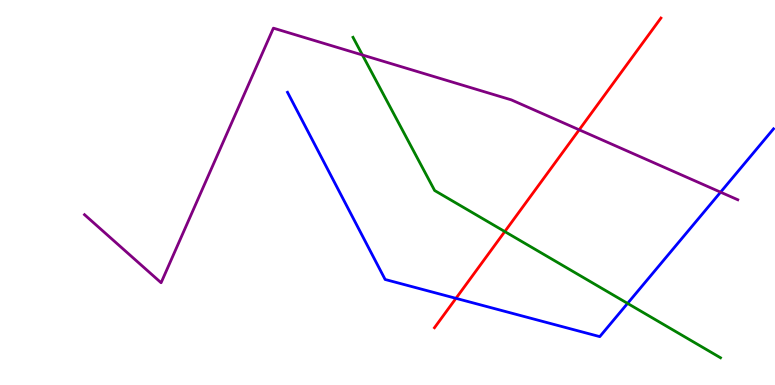[{'lines': ['blue', 'red'], 'intersections': [{'x': 5.88, 'y': 2.25}]}, {'lines': ['green', 'red'], 'intersections': [{'x': 6.51, 'y': 3.99}]}, {'lines': ['purple', 'red'], 'intersections': [{'x': 7.47, 'y': 6.63}]}, {'lines': ['blue', 'green'], 'intersections': [{'x': 8.1, 'y': 2.12}]}, {'lines': ['blue', 'purple'], 'intersections': [{'x': 9.3, 'y': 5.01}]}, {'lines': ['green', 'purple'], 'intersections': [{'x': 4.68, 'y': 8.57}]}]